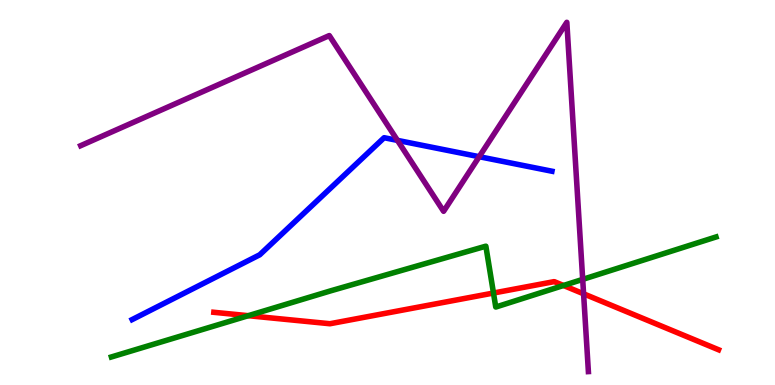[{'lines': ['blue', 'red'], 'intersections': []}, {'lines': ['green', 'red'], 'intersections': [{'x': 3.2, 'y': 1.8}, {'x': 6.37, 'y': 2.39}, {'x': 7.27, 'y': 2.58}]}, {'lines': ['purple', 'red'], 'intersections': [{'x': 7.53, 'y': 2.37}]}, {'lines': ['blue', 'green'], 'intersections': []}, {'lines': ['blue', 'purple'], 'intersections': [{'x': 5.13, 'y': 6.35}, {'x': 6.18, 'y': 5.93}]}, {'lines': ['green', 'purple'], 'intersections': [{'x': 7.52, 'y': 2.74}]}]